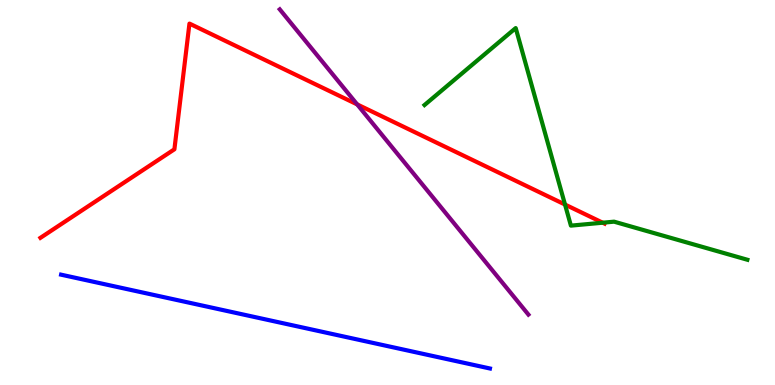[{'lines': ['blue', 'red'], 'intersections': []}, {'lines': ['green', 'red'], 'intersections': [{'x': 7.29, 'y': 4.69}, {'x': 7.78, 'y': 4.22}]}, {'lines': ['purple', 'red'], 'intersections': [{'x': 4.61, 'y': 7.29}]}, {'lines': ['blue', 'green'], 'intersections': []}, {'lines': ['blue', 'purple'], 'intersections': []}, {'lines': ['green', 'purple'], 'intersections': []}]